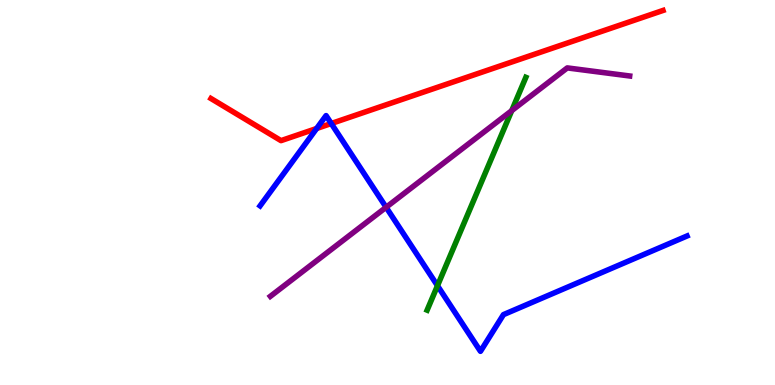[{'lines': ['blue', 'red'], 'intersections': [{'x': 4.09, 'y': 6.66}, {'x': 4.27, 'y': 6.79}]}, {'lines': ['green', 'red'], 'intersections': []}, {'lines': ['purple', 'red'], 'intersections': []}, {'lines': ['blue', 'green'], 'intersections': [{'x': 5.64, 'y': 2.58}]}, {'lines': ['blue', 'purple'], 'intersections': [{'x': 4.98, 'y': 4.62}]}, {'lines': ['green', 'purple'], 'intersections': [{'x': 6.6, 'y': 7.13}]}]